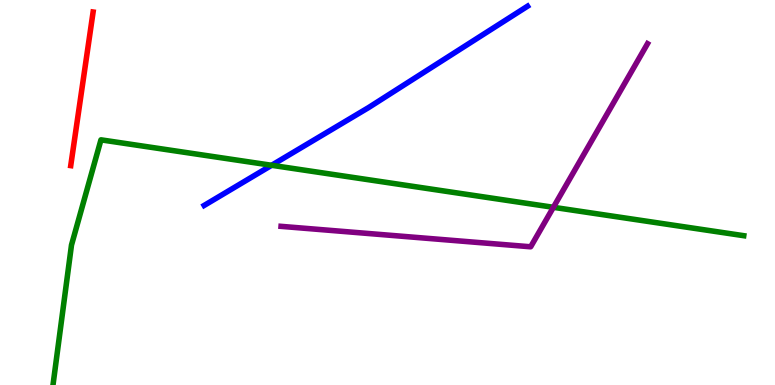[{'lines': ['blue', 'red'], 'intersections': []}, {'lines': ['green', 'red'], 'intersections': []}, {'lines': ['purple', 'red'], 'intersections': []}, {'lines': ['blue', 'green'], 'intersections': [{'x': 3.5, 'y': 5.71}]}, {'lines': ['blue', 'purple'], 'intersections': []}, {'lines': ['green', 'purple'], 'intersections': [{'x': 7.14, 'y': 4.62}]}]